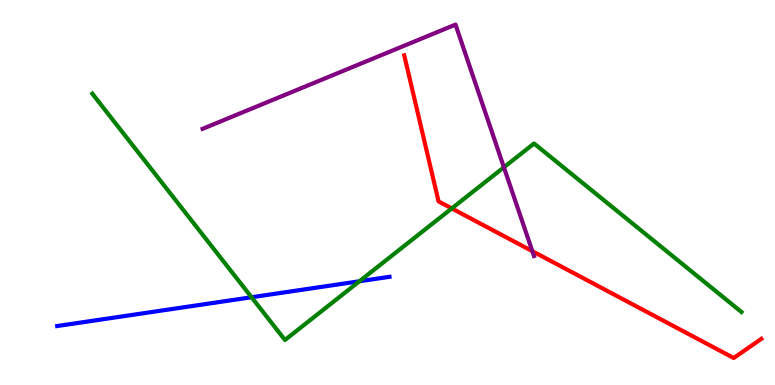[{'lines': ['blue', 'red'], 'intersections': []}, {'lines': ['green', 'red'], 'intersections': [{'x': 5.83, 'y': 4.59}]}, {'lines': ['purple', 'red'], 'intersections': [{'x': 6.87, 'y': 3.48}]}, {'lines': ['blue', 'green'], 'intersections': [{'x': 3.25, 'y': 2.28}, {'x': 4.64, 'y': 2.69}]}, {'lines': ['blue', 'purple'], 'intersections': []}, {'lines': ['green', 'purple'], 'intersections': [{'x': 6.5, 'y': 5.65}]}]